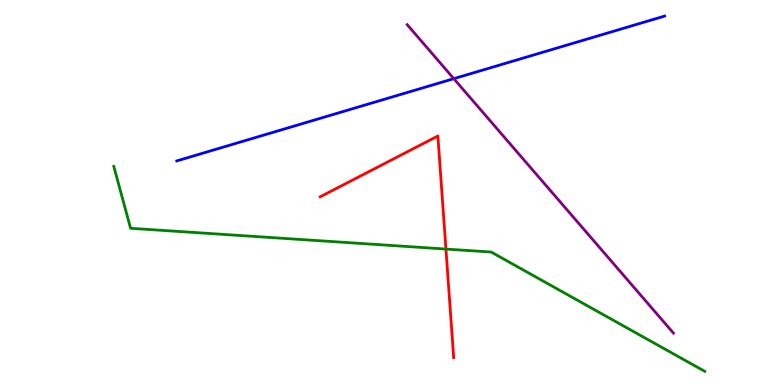[{'lines': ['blue', 'red'], 'intersections': []}, {'lines': ['green', 'red'], 'intersections': [{'x': 5.75, 'y': 3.53}]}, {'lines': ['purple', 'red'], 'intersections': []}, {'lines': ['blue', 'green'], 'intersections': []}, {'lines': ['blue', 'purple'], 'intersections': [{'x': 5.86, 'y': 7.96}]}, {'lines': ['green', 'purple'], 'intersections': []}]